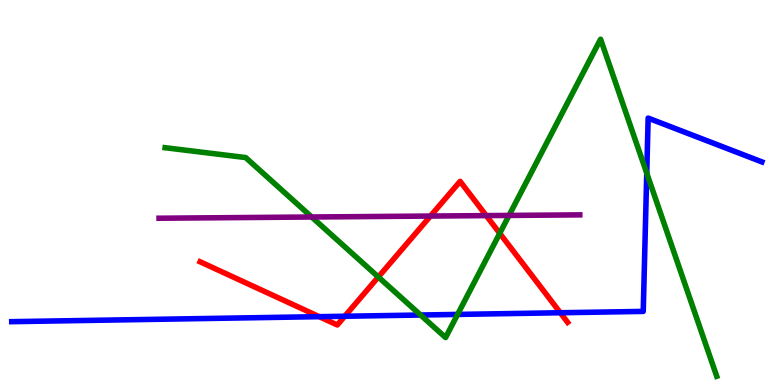[{'lines': ['blue', 'red'], 'intersections': [{'x': 4.12, 'y': 1.77}, {'x': 4.45, 'y': 1.79}, {'x': 7.23, 'y': 1.88}]}, {'lines': ['green', 'red'], 'intersections': [{'x': 4.88, 'y': 2.81}, {'x': 6.45, 'y': 3.94}]}, {'lines': ['purple', 'red'], 'intersections': [{'x': 5.55, 'y': 4.39}, {'x': 6.27, 'y': 4.4}]}, {'lines': ['blue', 'green'], 'intersections': [{'x': 5.43, 'y': 1.82}, {'x': 5.9, 'y': 1.83}, {'x': 8.35, 'y': 5.5}]}, {'lines': ['blue', 'purple'], 'intersections': []}, {'lines': ['green', 'purple'], 'intersections': [{'x': 4.02, 'y': 4.36}, {'x': 6.57, 'y': 4.4}]}]